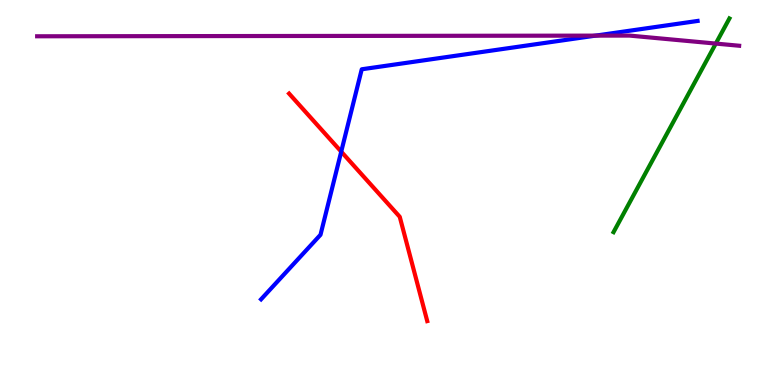[{'lines': ['blue', 'red'], 'intersections': [{'x': 4.4, 'y': 6.06}]}, {'lines': ['green', 'red'], 'intersections': []}, {'lines': ['purple', 'red'], 'intersections': []}, {'lines': ['blue', 'green'], 'intersections': []}, {'lines': ['blue', 'purple'], 'intersections': [{'x': 7.69, 'y': 9.07}]}, {'lines': ['green', 'purple'], 'intersections': [{'x': 9.24, 'y': 8.87}]}]